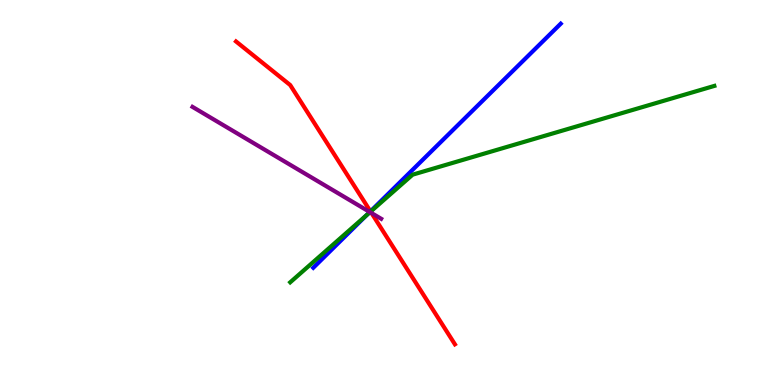[{'lines': ['blue', 'red'], 'intersections': [{'x': 4.78, 'y': 4.51}]}, {'lines': ['green', 'red'], 'intersections': [{'x': 4.78, 'y': 4.5}]}, {'lines': ['purple', 'red'], 'intersections': [{'x': 4.79, 'y': 4.47}]}, {'lines': ['blue', 'green'], 'intersections': [{'x': 4.73, 'y': 4.42}]}, {'lines': ['blue', 'purple'], 'intersections': [{'x': 4.77, 'y': 4.49}]}, {'lines': ['green', 'purple'], 'intersections': [{'x': 4.77, 'y': 4.49}]}]